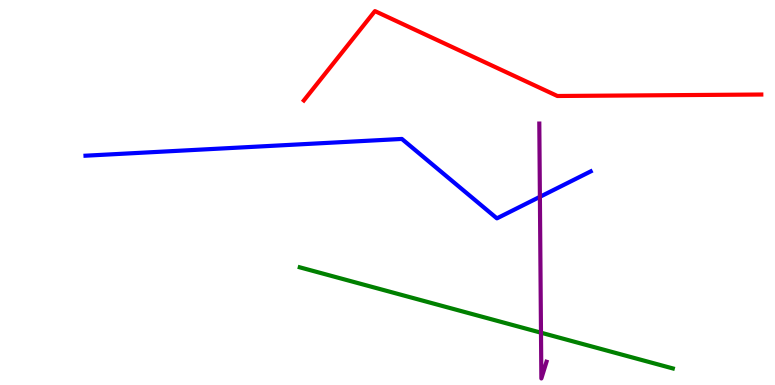[{'lines': ['blue', 'red'], 'intersections': []}, {'lines': ['green', 'red'], 'intersections': []}, {'lines': ['purple', 'red'], 'intersections': []}, {'lines': ['blue', 'green'], 'intersections': []}, {'lines': ['blue', 'purple'], 'intersections': [{'x': 6.97, 'y': 4.89}]}, {'lines': ['green', 'purple'], 'intersections': [{'x': 6.98, 'y': 1.36}]}]